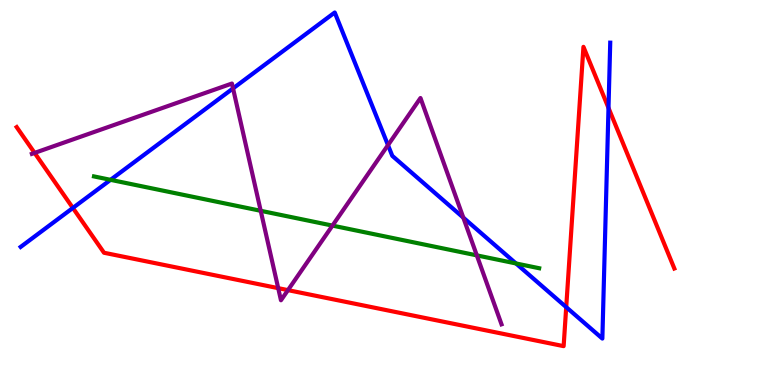[{'lines': ['blue', 'red'], 'intersections': [{'x': 0.94, 'y': 4.6}, {'x': 7.31, 'y': 2.02}, {'x': 7.85, 'y': 7.2}]}, {'lines': ['green', 'red'], 'intersections': []}, {'lines': ['purple', 'red'], 'intersections': [{'x': 0.447, 'y': 6.03}, {'x': 3.59, 'y': 2.52}, {'x': 3.72, 'y': 2.46}]}, {'lines': ['blue', 'green'], 'intersections': [{'x': 1.43, 'y': 5.33}, {'x': 6.66, 'y': 3.16}]}, {'lines': ['blue', 'purple'], 'intersections': [{'x': 3.01, 'y': 7.7}, {'x': 5.01, 'y': 6.23}, {'x': 5.98, 'y': 4.35}]}, {'lines': ['green', 'purple'], 'intersections': [{'x': 3.36, 'y': 4.52}, {'x': 4.29, 'y': 4.14}, {'x': 6.15, 'y': 3.37}]}]